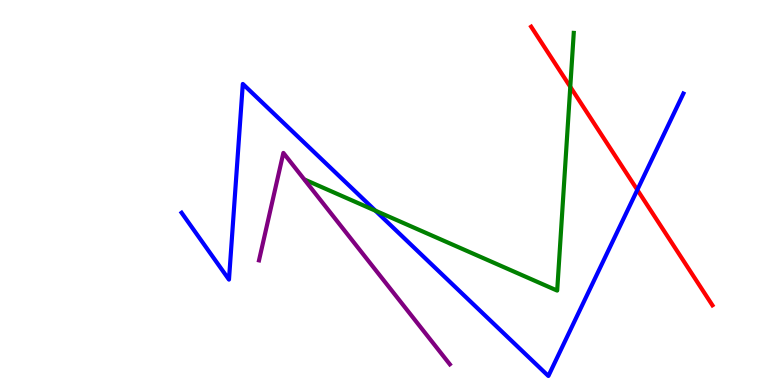[{'lines': ['blue', 'red'], 'intersections': [{'x': 8.22, 'y': 5.07}]}, {'lines': ['green', 'red'], 'intersections': [{'x': 7.36, 'y': 7.74}]}, {'lines': ['purple', 'red'], 'intersections': []}, {'lines': ['blue', 'green'], 'intersections': [{'x': 4.84, 'y': 4.53}]}, {'lines': ['blue', 'purple'], 'intersections': []}, {'lines': ['green', 'purple'], 'intersections': []}]